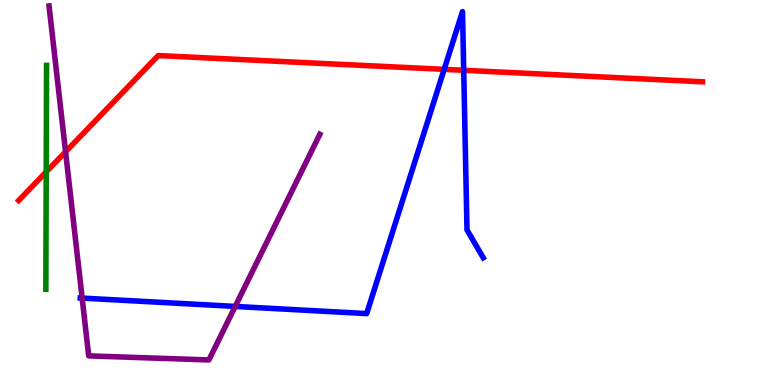[{'lines': ['blue', 'red'], 'intersections': [{'x': 5.73, 'y': 8.2}, {'x': 5.98, 'y': 8.17}]}, {'lines': ['green', 'red'], 'intersections': [{'x': 0.596, 'y': 5.54}]}, {'lines': ['purple', 'red'], 'intersections': [{'x': 0.846, 'y': 6.06}]}, {'lines': ['blue', 'green'], 'intersections': []}, {'lines': ['blue', 'purple'], 'intersections': [{'x': 1.06, 'y': 2.26}, {'x': 3.04, 'y': 2.04}]}, {'lines': ['green', 'purple'], 'intersections': []}]